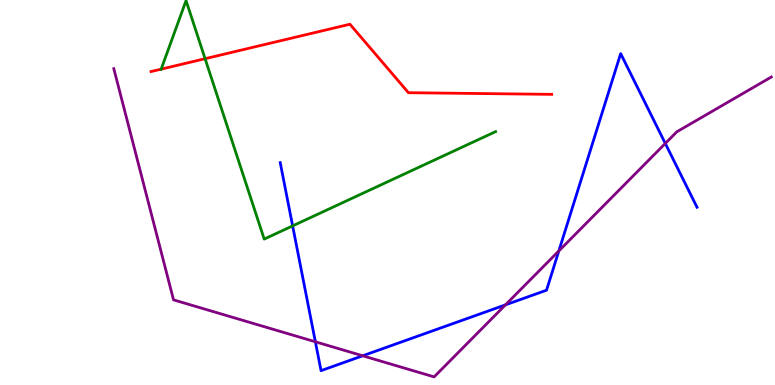[{'lines': ['blue', 'red'], 'intersections': []}, {'lines': ['green', 'red'], 'intersections': [{'x': 2.08, 'y': 8.2}, {'x': 2.65, 'y': 8.48}]}, {'lines': ['purple', 'red'], 'intersections': []}, {'lines': ['blue', 'green'], 'intersections': [{'x': 3.78, 'y': 4.13}]}, {'lines': ['blue', 'purple'], 'intersections': [{'x': 4.07, 'y': 1.12}, {'x': 4.68, 'y': 0.759}, {'x': 6.52, 'y': 2.08}, {'x': 7.21, 'y': 3.48}, {'x': 8.58, 'y': 6.27}]}, {'lines': ['green', 'purple'], 'intersections': []}]